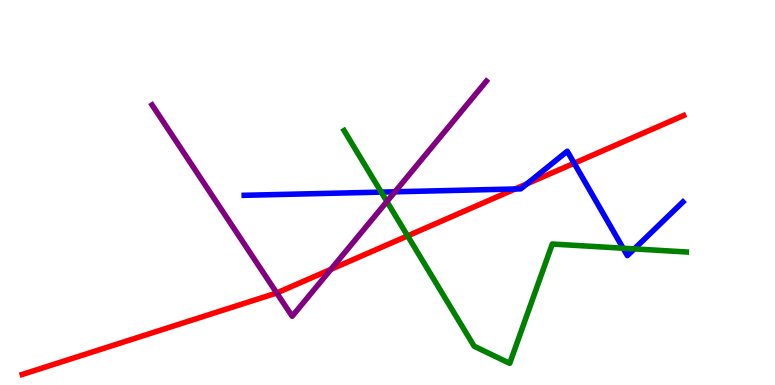[{'lines': ['blue', 'red'], 'intersections': [{'x': 6.65, 'y': 5.09}, {'x': 6.8, 'y': 5.22}, {'x': 7.41, 'y': 5.76}]}, {'lines': ['green', 'red'], 'intersections': [{'x': 5.26, 'y': 3.87}]}, {'lines': ['purple', 'red'], 'intersections': [{'x': 3.57, 'y': 2.39}, {'x': 4.27, 'y': 3.0}]}, {'lines': ['blue', 'green'], 'intersections': [{'x': 4.92, 'y': 5.01}, {'x': 8.04, 'y': 3.55}, {'x': 8.18, 'y': 3.54}]}, {'lines': ['blue', 'purple'], 'intersections': [{'x': 5.1, 'y': 5.02}]}, {'lines': ['green', 'purple'], 'intersections': [{'x': 4.99, 'y': 4.76}]}]